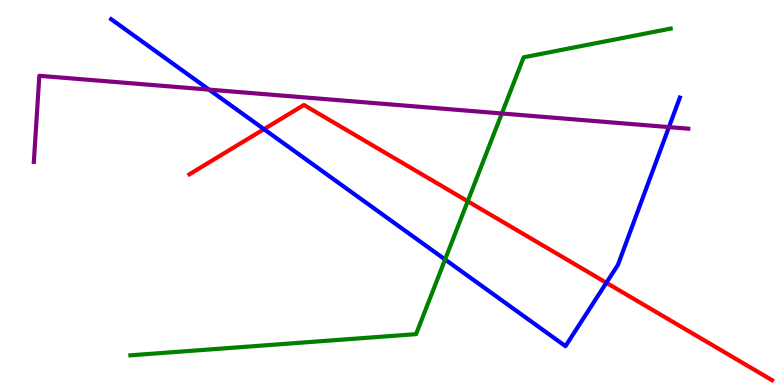[{'lines': ['blue', 'red'], 'intersections': [{'x': 3.41, 'y': 6.64}, {'x': 7.82, 'y': 2.66}]}, {'lines': ['green', 'red'], 'intersections': [{'x': 6.04, 'y': 4.77}]}, {'lines': ['purple', 'red'], 'intersections': []}, {'lines': ['blue', 'green'], 'intersections': [{'x': 5.74, 'y': 3.26}]}, {'lines': ['blue', 'purple'], 'intersections': [{'x': 2.7, 'y': 7.67}, {'x': 8.63, 'y': 6.7}]}, {'lines': ['green', 'purple'], 'intersections': [{'x': 6.48, 'y': 7.05}]}]